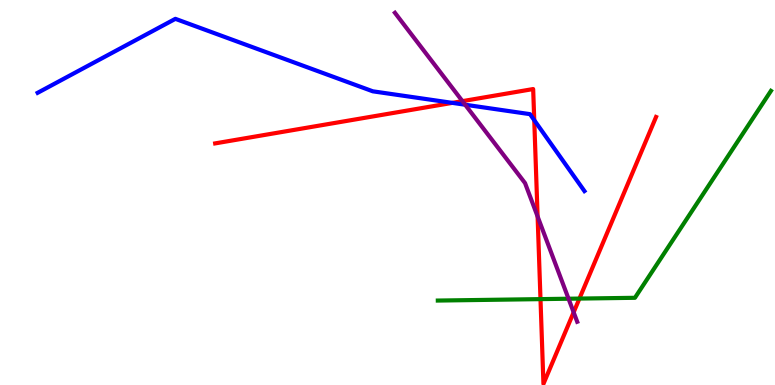[{'lines': ['blue', 'red'], 'intersections': [{'x': 5.84, 'y': 7.33}, {'x': 6.89, 'y': 6.88}]}, {'lines': ['green', 'red'], 'intersections': [{'x': 6.97, 'y': 2.23}, {'x': 7.48, 'y': 2.24}]}, {'lines': ['purple', 'red'], 'intersections': [{'x': 5.97, 'y': 7.37}, {'x': 6.94, 'y': 4.38}, {'x': 7.4, 'y': 1.89}]}, {'lines': ['blue', 'green'], 'intersections': []}, {'lines': ['blue', 'purple'], 'intersections': [{'x': 6.0, 'y': 7.28}]}, {'lines': ['green', 'purple'], 'intersections': [{'x': 7.34, 'y': 2.24}]}]